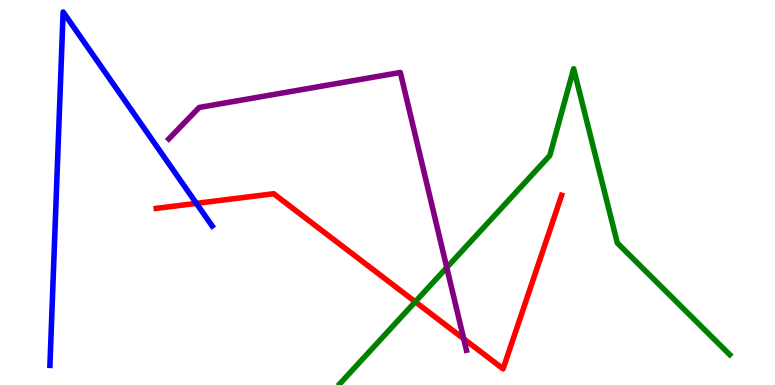[{'lines': ['blue', 'red'], 'intersections': [{'x': 2.53, 'y': 4.72}]}, {'lines': ['green', 'red'], 'intersections': [{'x': 5.36, 'y': 2.16}]}, {'lines': ['purple', 'red'], 'intersections': [{'x': 5.98, 'y': 1.2}]}, {'lines': ['blue', 'green'], 'intersections': []}, {'lines': ['blue', 'purple'], 'intersections': []}, {'lines': ['green', 'purple'], 'intersections': [{'x': 5.76, 'y': 3.05}]}]